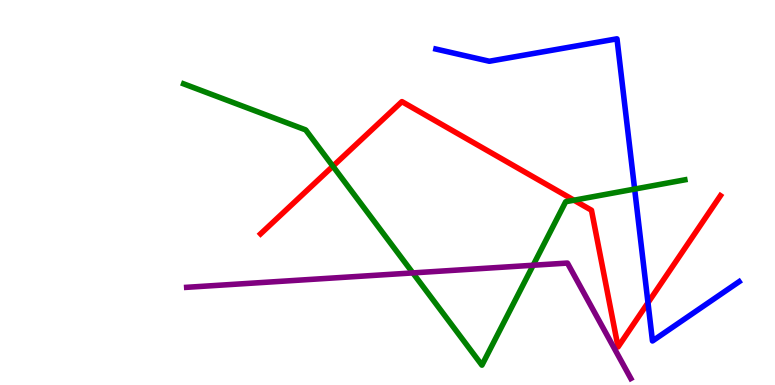[{'lines': ['blue', 'red'], 'intersections': [{'x': 8.36, 'y': 2.14}]}, {'lines': ['green', 'red'], 'intersections': [{'x': 4.3, 'y': 5.68}, {'x': 7.41, 'y': 4.8}]}, {'lines': ['purple', 'red'], 'intersections': []}, {'lines': ['blue', 'green'], 'intersections': [{'x': 8.19, 'y': 5.09}]}, {'lines': ['blue', 'purple'], 'intersections': []}, {'lines': ['green', 'purple'], 'intersections': [{'x': 5.33, 'y': 2.91}, {'x': 6.88, 'y': 3.11}]}]